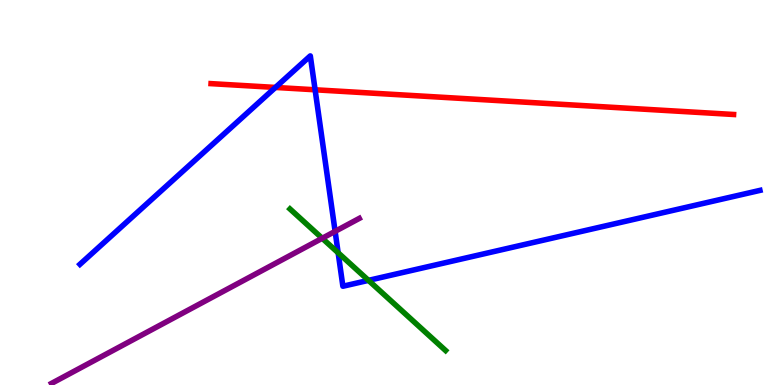[{'lines': ['blue', 'red'], 'intersections': [{'x': 3.55, 'y': 7.73}, {'x': 4.07, 'y': 7.67}]}, {'lines': ['green', 'red'], 'intersections': []}, {'lines': ['purple', 'red'], 'intersections': []}, {'lines': ['blue', 'green'], 'intersections': [{'x': 4.36, 'y': 3.43}, {'x': 4.75, 'y': 2.72}]}, {'lines': ['blue', 'purple'], 'intersections': [{'x': 4.32, 'y': 3.99}]}, {'lines': ['green', 'purple'], 'intersections': [{'x': 4.16, 'y': 3.81}]}]